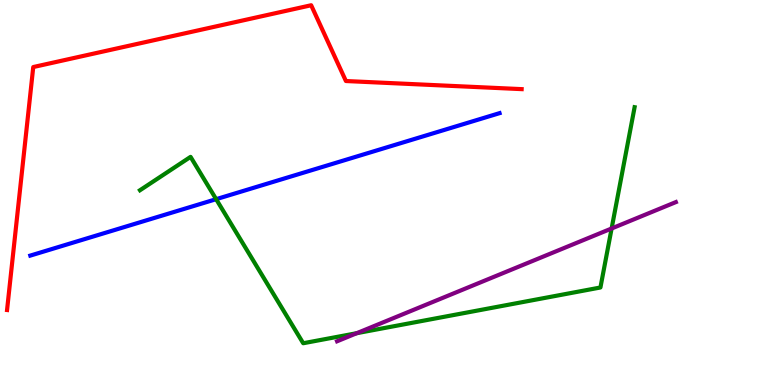[{'lines': ['blue', 'red'], 'intersections': []}, {'lines': ['green', 'red'], 'intersections': []}, {'lines': ['purple', 'red'], 'intersections': []}, {'lines': ['blue', 'green'], 'intersections': [{'x': 2.79, 'y': 4.83}]}, {'lines': ['blue', 'purple'], 'intersections': []}, {'lines': ['green', 'purple'], 'intersections': [{'x': 4.6, 'y': 1.35}, {'x': 7.89, 'y': 4.07}]}]